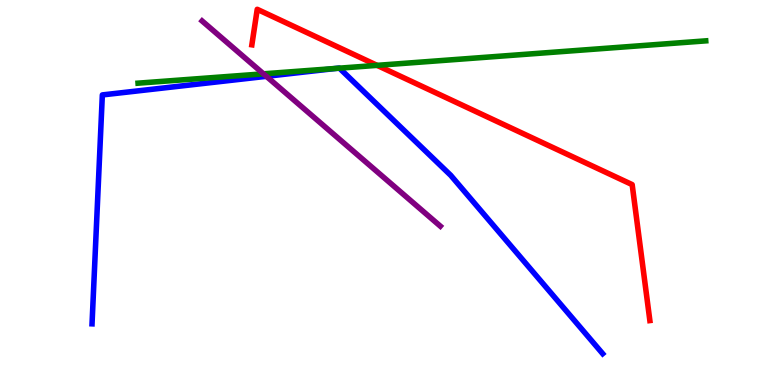[{'lines': ['blue', 'red'], 'intersections': []}, {'lines': ['green', 'red'], 'intersections': [{'x': 4.87, 'y': 8.3}]}, {'lines': ['purple', 'red'], 'intersections': []}, {'lines': ['blue', 'green'], 'intersections': [{'x': 4.34, 'y': 8.22}, {'x': 4.38, 'y': 8.23}]}, {'lines': ['blue', 'purple'], 'intersections': [{'x': 3.44, 'y': 8.02}]}, {'lines': ['green', 'purple'], 'intersections': [{'x': 3.4, 'y': 8.08}]}]